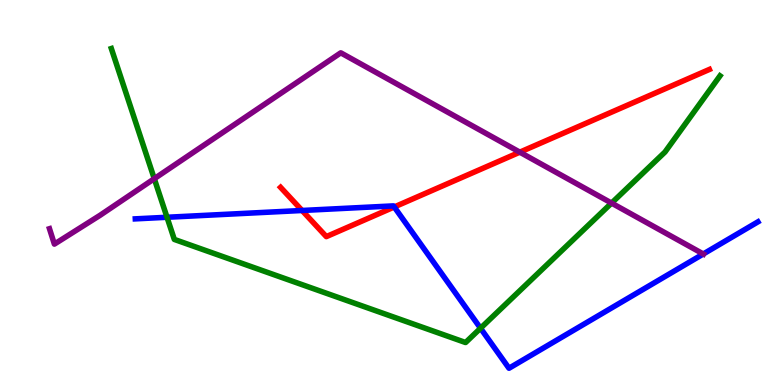[{'lines': ['blue', 'red'], 'intersections': [{'x': 3.9, 'y': 4.53}, {'x': 5.09, 'y': 4.62}]}, {'lines': ['green', 'red'], 'intersections': []}, {'lines': ['purple', 'red'], 'intersections': [{'x': 6.71, 'y': 6.05}]}, {'lines': ['blue', 'green'], 'intersections': [{'x': 2.16, 'y': 4.36}, {'x': 6.2, 'y': 1.47}]}, {'lines': ['blue', 'purple'], 'intersections': [{'x': 9.07, 'y': 3.4}]}, {'lines': ['green', 'purple'], 'intersections': [{'x': 1.99, 'y': 5.36}, {'x': 7.89, 'y': 4.73}]}]